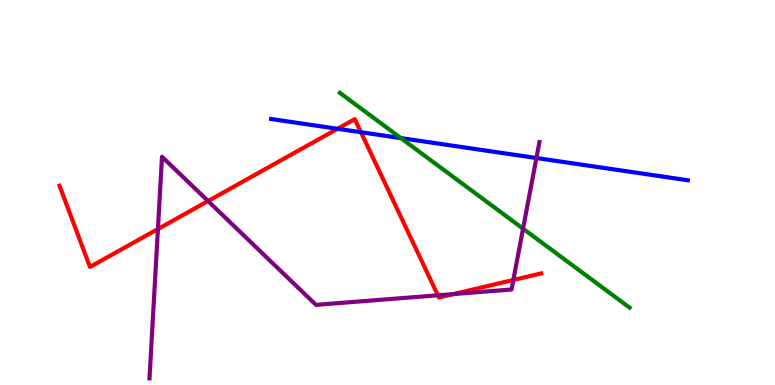[{'lines': ['blue', 'red'], 'intersections': [{'x': 4.36, 'y': 6.65}, {'x': 4.66, 'y': 6.57}]}, {'lines': ['green', 'red'], 'intersections': []}, {'lines': ['purple', 'red'], 'intersections': [{'x': 2.04, 'y': 4.05}, {'x': 2.68, 'y': 4.78}, {'x': 5.65, 'y': 2.33}, {'x': 5.85, 'y': 2.36}, {'x': 6.62, 'y': 2.73}]}, {'lines': ['blue', 'green'], 'intersections': [{'x': 5.17, 'y': 6.41}]}, {'lines': ['blue', 'purple'], 'intersections': [{'x': 6.92, 'y': 5.9}]}, {'lines': ['green', 'purple'], 'intersections': [{'x': 6.75, 'y': 4.06}]}]